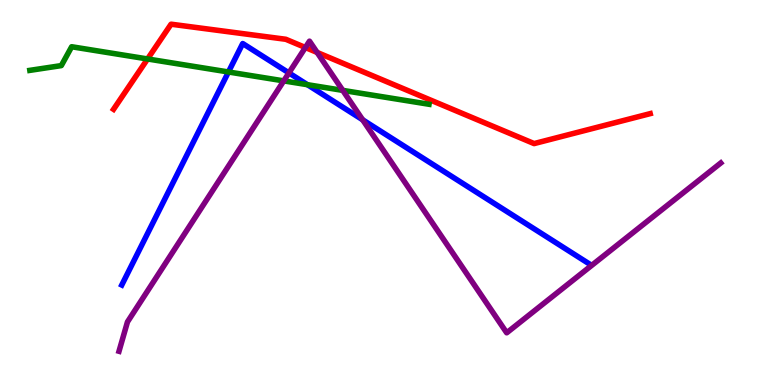[{'lines': ['blue', 'red'], 'intersections': []}, {'lines': ['green', 'red'], 'intersections': [{'x': 1.9, 'y': 8.47}]}, {'lines': ['purple', 'red'], 'intersections': [{'x': 3.94, 'y': 8.77}, {'x': 4.09, 'y': 8.64}]}, {'lines': ['blue', 'green'], 'intersections': [{'x': 2.95, 'y': 8.13}, {'x': 3.97, 'y': 7.8}]}, {'lines': ['blue', 'purple'], 'intersections': [{'x': 3.73, 'y': 8.11}, {'x': 4.68, 'y': 6.89}]}, {'lines': ['green', 'purple'], 'intersections': [{'x': 3.66, 'y': 7.9}, {'x': 4.42, 'y': 7.65}]}]